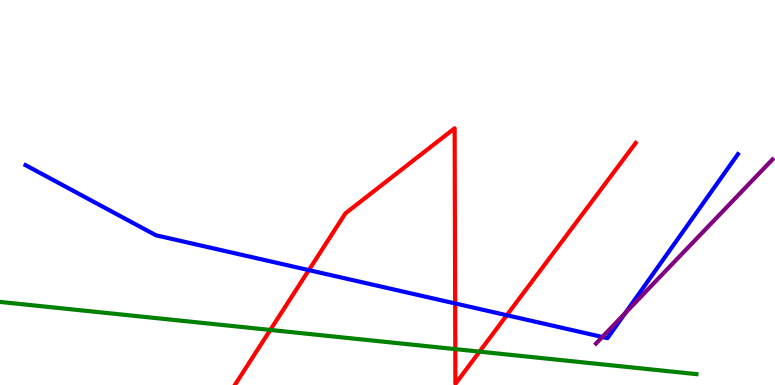[{'lines': ['blue', 'red'], 'intersections': [{'x': 3.99, 'y': 2.98}, {'x': 5.87, 'y': 2.12}, {'x': 6.54, 'y': 1.81}]}, {'lines': ['green', 'red'], 'intersections': [{'x': 3.49, 'y': 1.43}, {'x': 5.87, 'y': 0.932}, {'x': 6.19, 'y': 0.867}]}, {'lines': ['purple', 'red'], 'intersections': []}, {'lines': ['blue', 'green'], 'intersections': []}, {'lines': ['blue', 'purple'], 'intersections': [{'x': 7.77, 'y': 1.25}, {'x': 8.07, 'y': 1.87}]}, {'lines': ['green', 'purple'], 'intersections': []}]